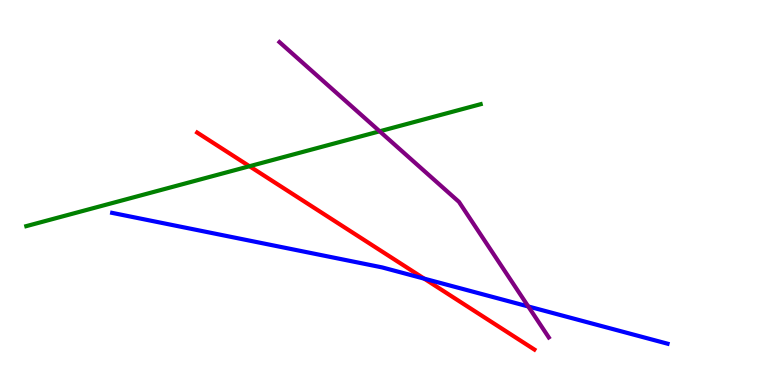[{'lines': ['blue', 'red'], 'intersections': [{'x': 5.47, 'y': 2.76}]}, {'lines': ['green', 'red'], 'intersections': [{'x': 3.22, 'y': 5.68}]}, {'lines': ['purple', 'red'], 'intersections': []}, {'lines': ['blue', 'green'], 'intersections': []}, {'lines': ['blue', 'purple'], 'intersections': [{'x': 6.82, 'y': 2.04}]}, {'lines': ['green', 'purple'], 'intersections': [{'x': 4.9, 'y': 6.59}]}]